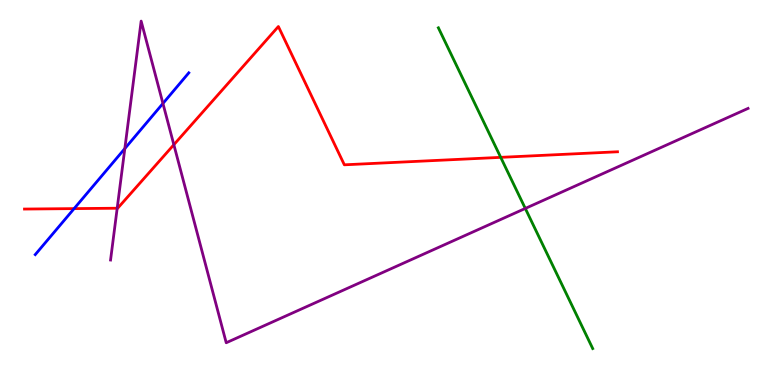[{'lines': ['blue', 'red'], 'intersections': [{'x': 0.956, 'y': 4.58}]}, {'lines': ['green', 'red'], 'intersections': [{'x': 6.46, 'y': 5.91}]}, {'lines': ['purple', 'red'], 'intersections': [{'x': 1.51, 'y': 4.59}, {'x': 2.24, 'y': 6.24}]}, {'lines': ['blue', 'green'], 'intersections': []}, {'lines': ['blue', 'purple'], 'intersections': [{'x': 1.61, 'y': 6.14}, {'x': 2.1, 'y': 7.31}]}, {'lines': ['green', 'purple'], 'intersections': [{'x': 6.78, 'y': 4.59}]}]